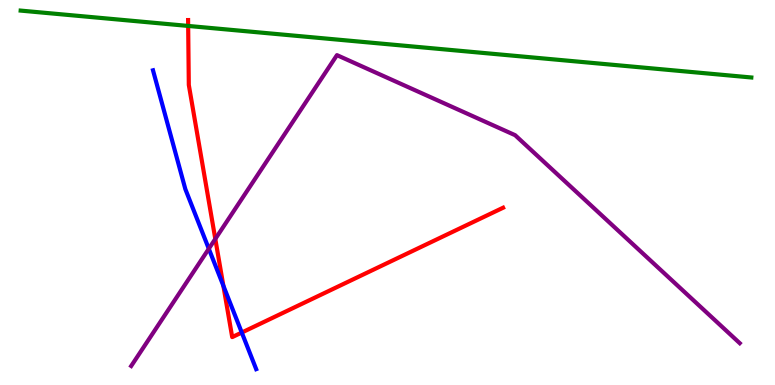[{'lines': ['blue', 'red'], 'intersections': [{'x': 2.88, 'y': 2.58}, {'x': 3.12, 'y': 1.36}]}, {'lines': ['green', 'red'], 'intersections': [{'x': 2.43, 'y': 9.33}]}, {'lines': ['purple', 'red'], 'intersections': [{'x': 2.78, 'y': 3.79}]}, {'lines': ['blue', 'green'], 'intersections': []}, {'lines': ['blue', 'purple'], 'intersections': [{'x': 2.69, 'y': 3.54}]}, {'lines': ['green', 'purple'], 'intersections': []}]